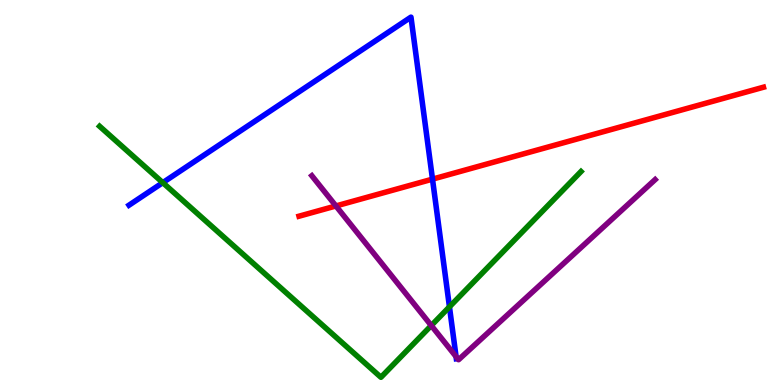[{'lines': ['blue', 'red'], 'intersections': [{'x': 5.58, 'y': 5.35}]}, {'lines': ['green', 'red'], 'intersections': []}, {'lines': ['purple', 'red'], 'intersections': [{'x': 4.33, 'y': 4.65}]}, {'lines': ['blue', 'green'], 'intersections': [{'x': 2.1, 'y': 5.26}, {'x': 5.8, 'y': 2.03}]}, {'lines': ['blue', 'purple'], 'intersections': [{'x': 5.88, 'y': 0.737}]}, {'lines': ['green', 'purple'], 'intersections': [{'x': 5.56, 'y': 1.54}]}]